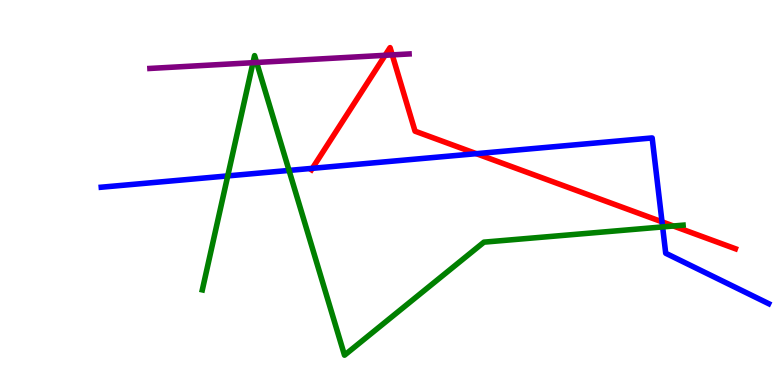[{'lines': ['blue', 'red'], 'intersections': [{'x': 4.03, 'y': 5.63}, {'x': 6.15, 'y': 6.01}, {'x': 8.54, 'y': 4.24}]}, {'lines': ['green', 'red'], 'intersections': [{'x': 8.69, 'y': 4.13}]}, {'lines': ['purple', 'red'], 'intersections': [{'x': 4.97, 'y': 8.56}, {'x': 5.06, 'y': 8.57}]}, {'lines': ['blue', 'green'], 'intersections': [{'x': 2.94, 'y': 5.43}, {'x': 3.73, 'y': 5.57}, {'x': 8.55, 'y': 4.11}]}, {'lines': ['blue', 'purple'], 'intersections': []}, {'lines': ['green', 'purple'], 'intersections': [{'x': 3.26, 'y': 8.37}, {'x': 3.31, 'y': 8.38}]}]